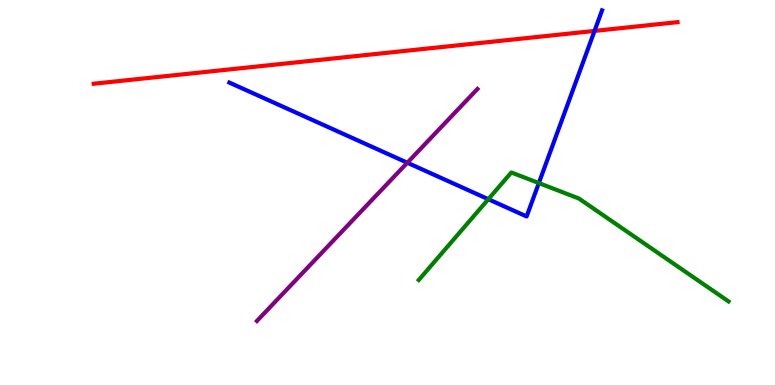[{'lines': ['blue', 'red'], 'intersections': [{'x': 7.67, 'y': 9.2}]}, {'lines': ['green', 'red'], 'intersections': []}, {'lines': ['purple', 'red'], 'intersections': []}, {'lines': ['blue', 'green'], 'intersections': [{'x': 6.3, 'y': 4.83}, {'x': 6.95, 'y': 5.24}]}, {'lines': ['blue', 'purple'], 'intersections': [{'x': 5.26, 'y': 5.77}]}, {'lines': ['green', 'purple'], 'intersections': []}]